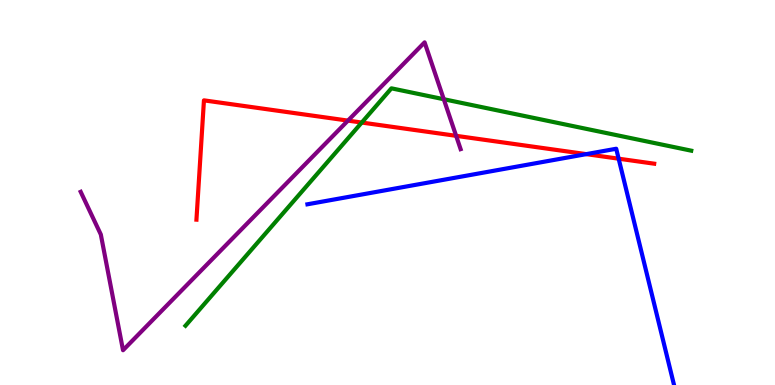[{'lines': ['blue', 'red'], 'intersections': [{'x': 7.56, 'y': 6.0}, {'x': 7.98, 'y': 5.88}]}, {'lines': ['green', 'red'], 'intersections': [{'x': 4.67, 'y': 6.82}]}, {'lines': ['purple', 'red'], 'intersections': [{'x': 4.49, 'y': 6.87}, {'x': 5.89, 'y': 6.47}]}, {'lines': ['blue', 'green'], 'intersections': []}, {'lines': ['blue', 'purple'], 'intersections': []}, {'lines': ['green', 'purple'], 'intersections': [{'x': 5.73, 'y': 7.42}]}]